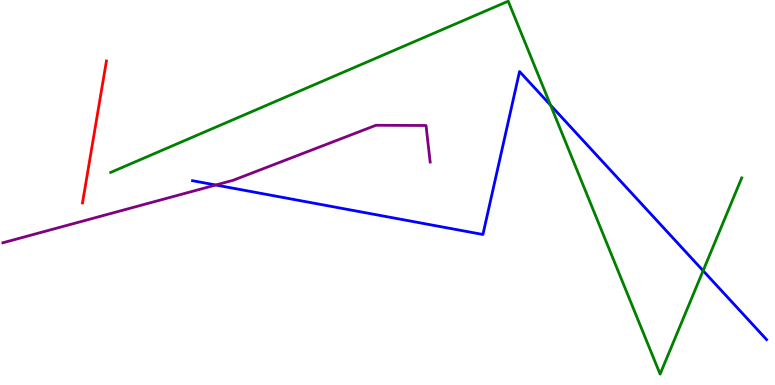[{'lines': ['blue', 'red'], 'intersections': []}, {'lines': ['green', 'red'], 'intersections': []}, {'lines': ['purple', 'red'], 'intersections': []}, {'lines': ['blue', 'green'], 'intersections': [{'x': 7.1, 'y': 7.27}, {'x': 9.07, 'y': 2.97}]}, {'lines': ['blue', 'purple'], 'intersections': [{'x': 2.78, 'y': 5.19}]}, {'lines': ['green', 'purple'], 'intersections': []}]